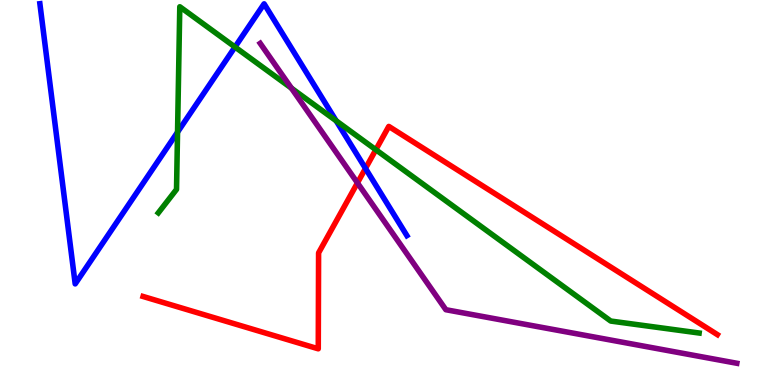[{'lines': ['blue', 'red'], 'intersections': [{'x': 4.72, 'y': 5.63}]}, {'lines': ['green', 'red'], 'intersections': [{'x': 4.85, 'y': 6.11}]}, {'lines': ['purple', 'red'], 'intersections': [{'x': 4.61, 'y': 5.25}]}, {'lines': ['blue', 'green'], 'intersections': [{'x': 2.29, 'y': 6.57}, {'x': 3.03, 'y': 8.78}, {'x': 4.34, 'y': 6.86}]}, {'lines': ['blue', 'purple'], 'intersections': []}, {'lines': ['green', 'purple'], 'intersections': [{'x': 3.76, 'y': 7.71}]}]